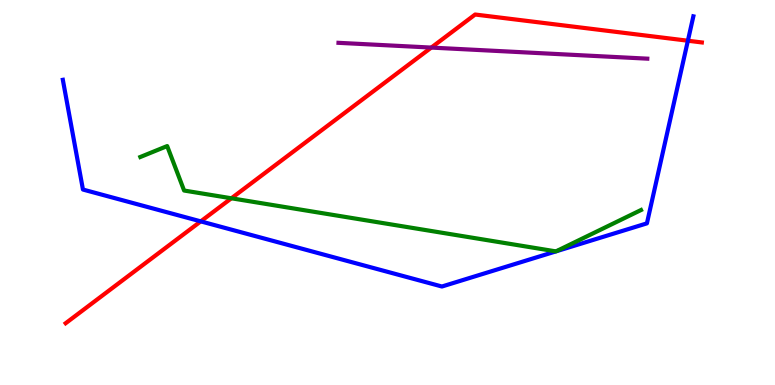[{'lines': ['blue', 'red'], 'intersections': [{'x': 2.59, 'y': 4.25}, {'x': 8.88, 'y': 8.94}]}, {'lines': ['green', 'red'], 'intersections': [{'x': 2.99, 'y': 4.85}]}, {'lines': ['purple', 'red'], 'intersections': [{'x': 5.57, 'y': 8.76}]}, {'lines': ['blue', 'green'], 'intersections': [{'x': 7.17, 'y': 3.47}, {'x': 7.17, 'y': 3.47}]}, {'lines': ['blue', 'purple'], 'intersections': []}, {'lines': ['green', 'purple'], 'intersections': []}]